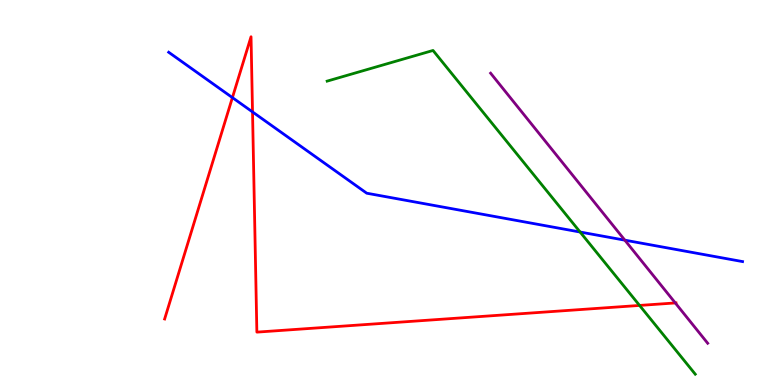[{'lines': ['blue', 'red'], 'intersections': [{'x': 3.0, 'y': 7.46}, {'x': 3.26, 'y': 7.09}]}, {'lines': ['green', 'red'], 'intersections': [{'x': 8.25, 'y': 2.07}]}, {'lines': ['purple', 'red'], 'intersections': [{'x': 8.71, 'y': 2.13}]}, {'lines': ['blue', 'green'], 'intersections': [{'x': 7.49, 'y': 3.97}]}, {'lines': ['blue', 'purple'], 'intersections': [{'x': 8.06, 'y': 3.76}]}, {'lines': ['green', 'purple'], 'intersections': []}]